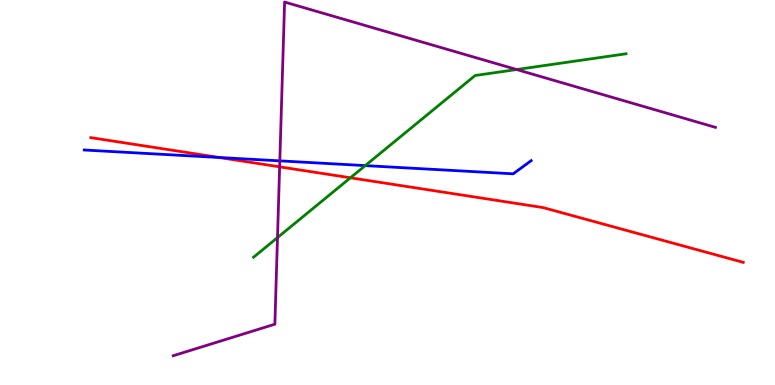[{'lines': ['blue', 'red'], 'intersections': [{'x': 2.83, 'y': 5.91}]}, {'lines': ['green', 'red'], 'intersections': [{'x': 4.52, 'y': 5.38}]}, {'lines': ['purple', 'red'], 'intersections': [{'x': 3.61, 'y': 5.67}]}, {'lines': ['blue', 'green'], 'intersections': [{'x': 4.71, 'y': 5.7}]}, {'lines': ['blue', 'purple'], 'intersections': [{'x': 3.61, 'y': 5.82}]}, {'lines': ['green', 'purple'], 'intersections': [{'x': 3.58, 'y': 3.83}, {'x': 6.67, 'y': 8.19}]}]